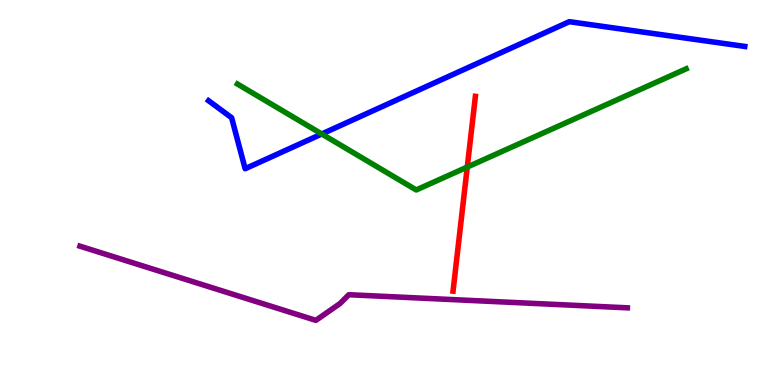[{'lines': ['blue', 'red'], 'intersections': []}, {'lines': ['green', 'red'], 'intersections': [{'x': 6.03, 'y': 5.66}]}, {'lines': ['purple', 'red'], 'intersections': []}, {'lines': ['blue', 'green'], 'intersections': [{'x': 4.15, 'y': 6.52}]}, {'lines': ['blue', 'purple'], 'intersections': []}, {'lines': ['green', 'purple'], 'intersections': []}]